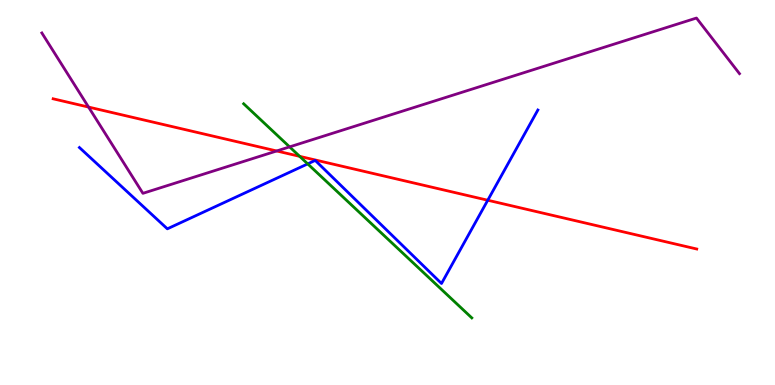[{'lines': ['blue', 'red'], 'intersections': [{'x': 6.29, 'y': 4.8}]}, {'lines': ['green', 'red'], 'intersections': [{'x': 3.87, 'y': 5.94}]}, {'lines': ['purple', 'red'], 'intersections': [{'x': 1.14, 'y': 7.22}, {'x': 3.57, 'y': 6.08}]}, {'lines': ['blue', 'green'], 'intersections': [{'x': 3.97, 'y': 5.74}]}, {'lines': ['blue', 'purple'], 'intersections': []}, {'lines': ['green', 'purple'], 'intersections': [{'x': 3.74, 'y': 6.18}]}]